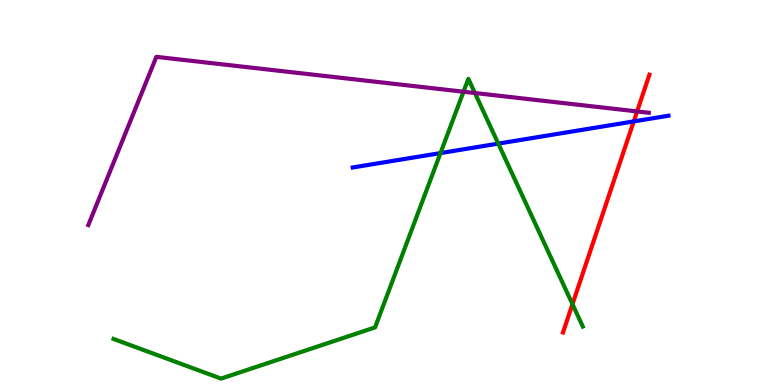[{'lines': ['blue', 'red'], 'intersections': [{'x': 8.18, 'y': 6.85}]}, {'lines': ['green', 'red'], 'intersections': [{'x': 7.39, 'y': 2.1}]}, {'lines': ['purple', 'red'], 'intersections': [{'x': 8.22, 'y': 7.11}]}, {'lines': ['blue', 'green'], 'intersections': [{'x': 5.68, 'y': 6.02}, {'x': 6.43, 'y': 6.27}]}, {'lines': ['blue', 'purple'], 'intersections': []}, {'lines': ['green', 'purple'], 'intersections': [{'x': 5.98, 'y': 7.62}, {'x': 6.13, 'y': 7.58}]}]